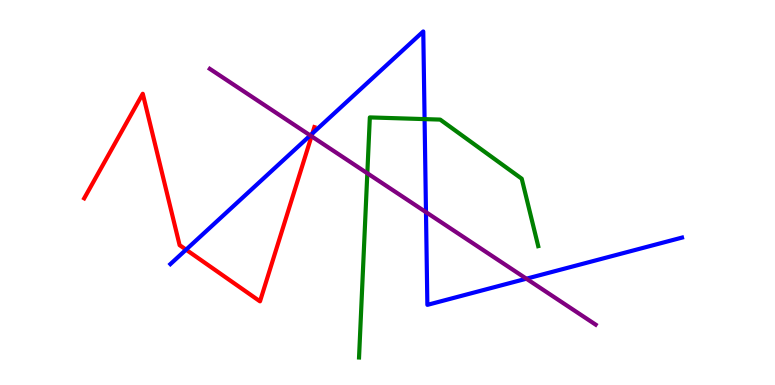[{'lines': ['blue', 'red'], 'intersections': [{'x': 2.4, 'y': 3.52}, {'x': 4.03, 'y': 6.53}]}, {'lines': ['green', 'red'], 'intersections': []}, {'lines': ['purple', 'red'], 'intersections': [{'x': 4.02, 'y': 6.46}]}, {'lines': ['blue', 'green'], 'intersections': [{'x': 5.48, 'y': 6.91}]}, {'lines': ['blue', 'purple'], 'intersections': [{'x': 4.0, 'y': 6.48}, {'x': 5.5, 'y': 4.49}, {'x': 6.79, 'y': 2.76}]}, {'lines': ['green', 'purple'], 'intersections': [{'x': 4.74, 'y': 5.5}]}]